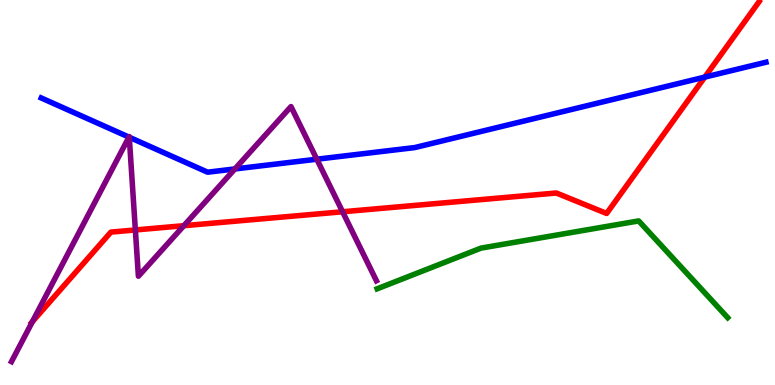[{'lines': ['blue', 'red'], 'intersections': [{'x': 9.09, 'y': 8.0}]}, {'lines': ['green', 'red'], 'intersections': []}, {'lines': ['purple', 'red'], 'intersections': [{'x': 0.418, 'y': 1.64}, {'x': 1.75, 'y': 4.03}, {'x': 2.37, 'y': 4.14}, {'x': 4.42, 'y': 4.5}]}, {'lines': ['blue', 'green'], 'intersections': []}, {'lines': ['blue', 'purple'], 'intersections': [{'x': 1.66, 'y': 6.44}, {'x': 1.67, 'y': 6.44}, {'x': 3.03, 'y': 5.61}, {'x': 4.09, 'y': 5.86}]}, {'lines': ['green', 'purple'], 'intersections': []}]